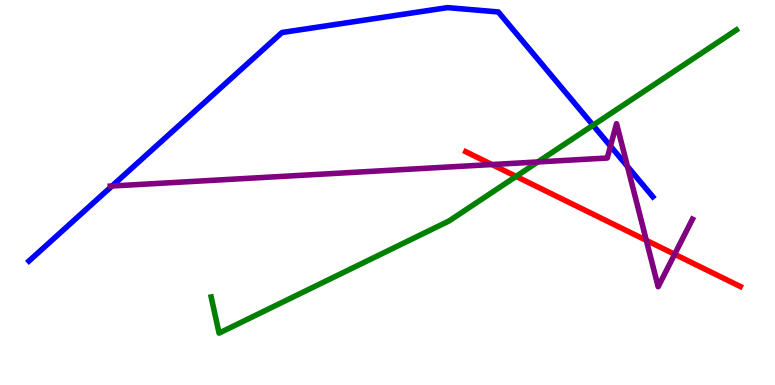[{'lines': ['blue', 'red'], 'intersections': []}, {'lines': ['green', 'red'], 'intersections': [{'x': 6.66, 'y': 5.42}]}, {'lines': ['purple', 'red'], 'intersections': [{'x': 6.35, 'y': 5.73}, {'x': 8.34, 'y': 3.76}, {'x': 8.71, 'y': 3.4}]}, {'lines': ['blue', 'green'], 'intersections': [{'x': 7.65, 'y': 6.75}]}, {'lines': ['blue', 'purple'], 'intersections': [{'x': 1.45, 'y': 5.17}, {'x': 7.88, 'y': 6.2}, {'x': 8.1, 'y': 5.68}]}, {'lines': ['green', 'purple'], 'intersections': [{'x': 6.94, 'y': 5.79}]}]